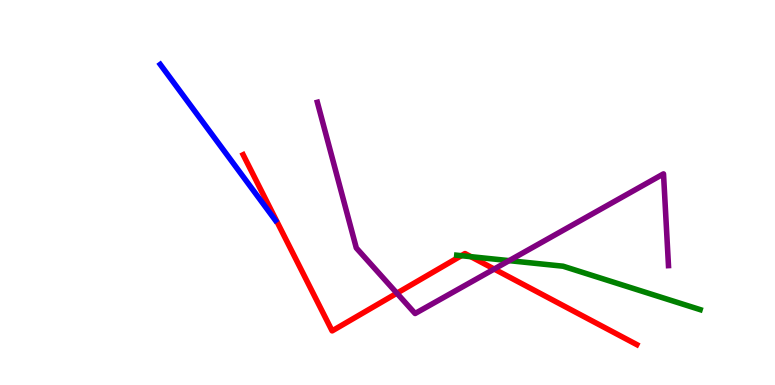[{'lines': ['blue', 'red'], 'intersections': []}, {'lines': ['green', 'red'], 'intersections': [{'x': 5.95, 'y': 3.36}, {'x': 6.08, 'y': 3.33}]}, {'lines': ['purple', 'red'], 'intersections': [{'x': 5.12, 'y': 2.38}, {'x': 6.38, 'y': 3.01}]}, {'lines': ['blue', 'green'], 'intersections': []}, {'lines': ['blue', 'purple'], 'intersections': []}, {'lines': ['green', 'purple'], 'intersections': [{'x': 6.57, 'y': 3.23}]}]